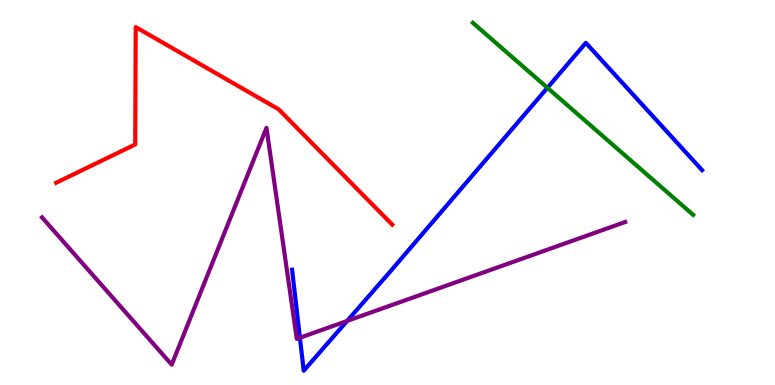[{'lines': ['blue', 'red'], 'intersections': []}, {'lines': ['green', 'red'], 'intersections': []}, {'lines': ['purple', 'red'], 'intersections': []}, {'lines': ['blue', 'green'], 'intersections': [{'x': 7.06, 'y': 7.72}]}, {'lines': ['blue', 'purple'], 'intersections': [{'x': 3.87, 'y': 1.23}, {'x': 4.48, 'y': 1.66}]}, {'lines': ['green', 'purple'], 'intersections': []}]